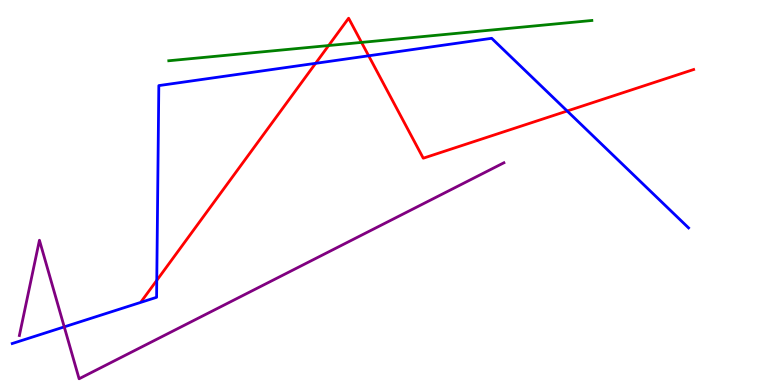[{'lines': ['blue', 'red'], 'intersections': [{'x': 2.02, 'y': 2.72}, {'x': 4.07, 'y': 8.36}, {'x': 4.76, 'y': 8.55}, {'x': 7.32, 'y': 7.12}]}, {'lines': ['green', 'red'], 'intersections': [{'x': 4.24, 'y': 8.82}, {'x': 4.66, 'y': 8.9}]}, {'lines': ['purple', 'red'], 'intersections': []}, {'lines': ['blue', 'green'], 'intersections': []}, {'lines': ['blue', 'purple'], 'intersections': [{'x': 0.829, 'y': 1.51}]}, {'lines': ['green', 'purple'], 'intersections': []}]